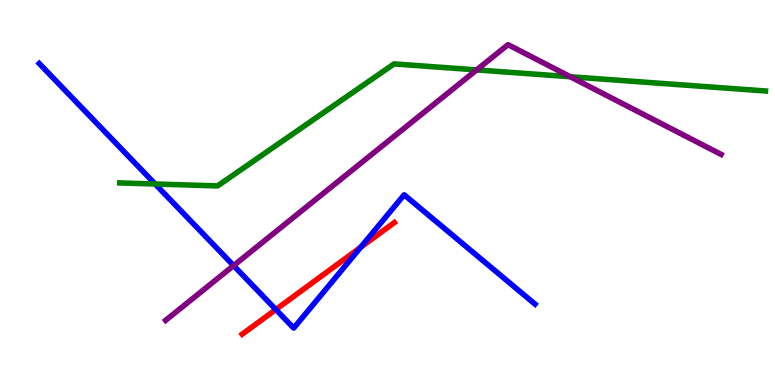[{'lines': ['blue', 'red'], 'intersections': [{'x': 3.56, 'y': 1.96}, {'x': 4.65, 'y': 3.58}]}, {'lines': ['green', 'red'], 'intersections': []}, {'lines': ['purple', 'red'], 'intersections': []}, {'lines': ['blue', 'green'], 'intersections': [{'x': 2.0, 'y': 5.22}]}, {'lines': ['blue', 'purple'], 'intersections': [{'x': 3.01, 'y': 3.1}]}, {'lines': ['green', 'purple'], 'intersections': [{'x': 6.15, 'y': 8.18}, {'x': 7.36, 'y': 8.01}]}]